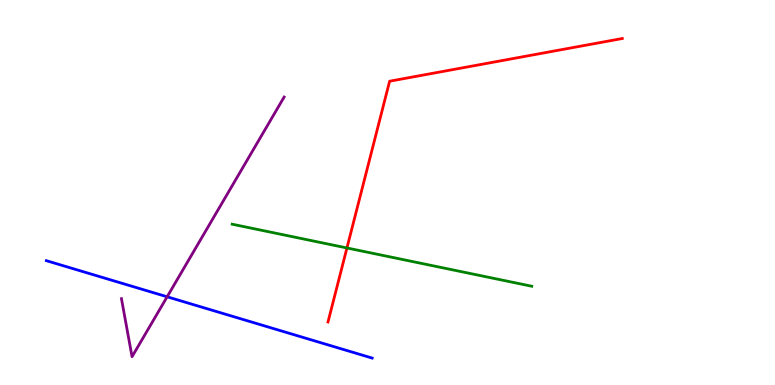[{'lines': ['blue', 'red'], 'intersections': []}, {'lines': ['green', 'red'], 'intersections': [{'x': 4.48, 'y': 3.56}]}, {'lines': ['purple', 'red'], 'intersections': []}, {'lines': ['blue', 'green'], 'intersections': []}, {'lines': ['blue', 'purple'], 'intersections': [{'x': 2.16, 'y': 2.29}]}, {'lines': ['green', 'purple'], 'intersections': []}]